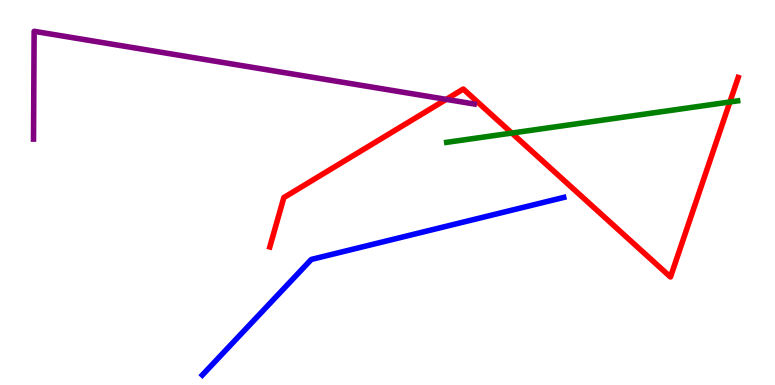[{'lines': ['blue', 'red'], 'intersections': []}, {'lines': ['green', 'red'], 'intersections': [{'x': 6.6, 'y': 6.54}, {'x': 9.42, 'y': 7.35}]}, {'lines': ['purple', 'red'], 'intersections': [{'x': 5.76, 'y': 7.42}]}, {'lines': ['blue', 'green'], 'intersections': []}, {'lines': ['blue', 'purple'], 'intersections': []}, {'lines': ['green', 'purple'], 'intersections': []}]